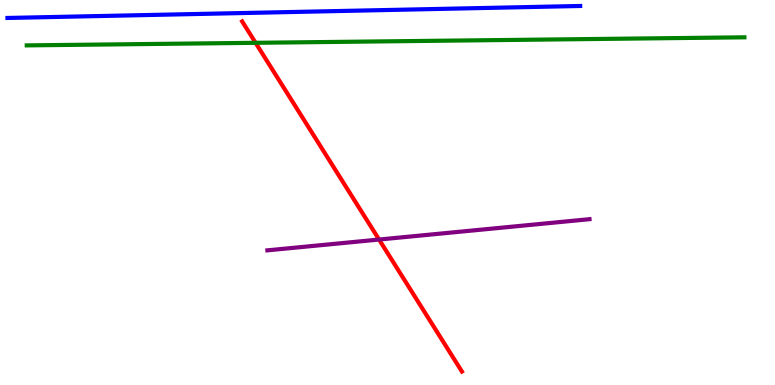[{'lines': ['blue', 'red'], 'intersections': []}, {'lines': ['green', 'red'], 'intersections': [{'x': 3.3, 'y': 8.89}]}, {'lines': ['purple', 'red'], 'intersections': [{'x': 4.89, 'y': 3.78}]}, {'lines': ['blue', 'green'], 'intersections': []}, {'lines': ['blue', 'purple'], 'intersections': []}, {'lines': ['green', 'purple'], 'intersections': []}]